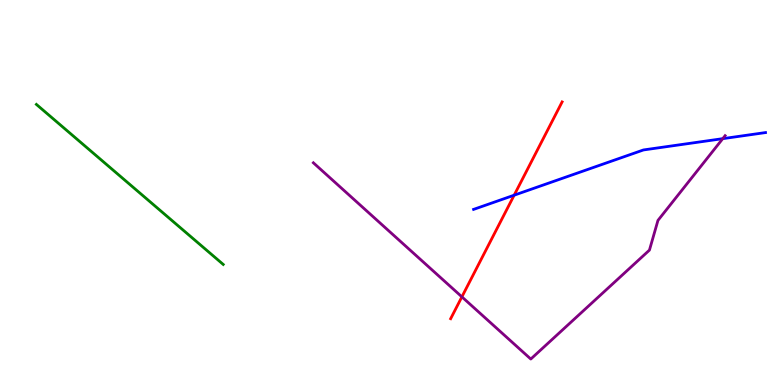[{'lines': ['blue', 'red'], 'intersections': [{'x': 6.63, 'y': 4.93}]}, {'lines': ['green', 'red'], 'intersections': []}, {'lines': ['purple', 'red'], 'intersections': [{'x': 5.96, 'y': 2.29}]}, {'lines': ['blue', 'green'], 'intersections': []}, {'lines': ['blue', 'purple'], 'intersections': [{'x': 9.33, 'y': 6.4}]}, {'lines': ['green', 'purple'], 'intersections': []}]